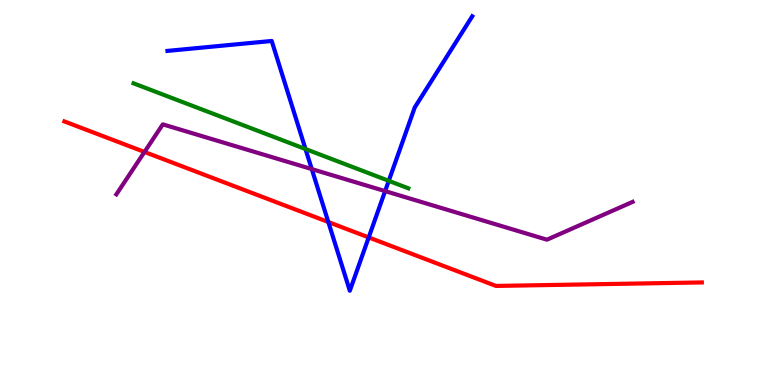[{'lines': ['blue', 'red'], 'intersections': [{'x': 4.24, 'y': 4.23}, {'x': 4.76, 'y': 3.83}]}, {'lines': ['green', 'red'], 'intersections': []}, {'lines': ['purple', 'red'], 'intersections': [{'x': 1.86, 'y': 6.05}]}, {'lines': ['blue', 'green'], 'intersections': [{'x': 3.94, 'y': 6.13}, {'x': 5.02, 'y': 5.3}]}, {'lines': ['blue', 'purple'], 'intersections': [{'x': 4.02, 'y': 5.61}, {'x': 4.97, 'y': 5.04}]}, {'lines': ['green', 'purple'], 'intersections': []}]